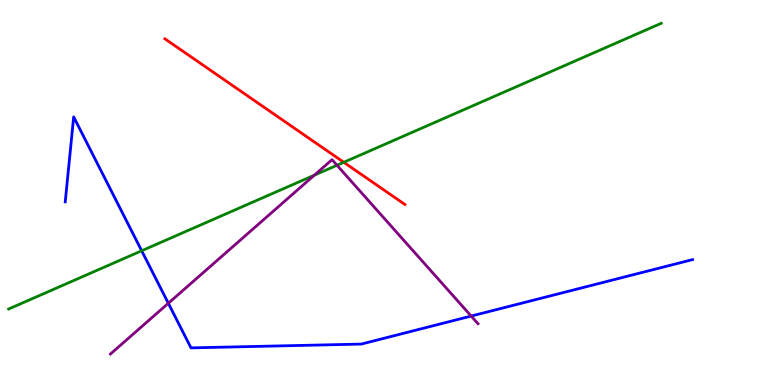[{'lines': ['blue', 'red'], 'intersections': []}, {'lines': ['green', 'red'], 'intersections': [{'x': 4.44, 'y': 5.78}]}, {'lines': ['purple', 'red'], 'intersections': []}, {'lines': ['blue', 'green'], 'intersections': [{'x': 1.83, 'y': 3.49}]}, {'lines': ['blue', 'purple'], 'intersections': [{'x': 2.17, 'y': 2.12}, {'x': 6.08, 'y': 1.79}]}, {'lines': ['green', 'purple'], 'intersections': [{'x': 4.06, 'y': 5.45}, {'x': 4.35, 'y': 5.71}]}]